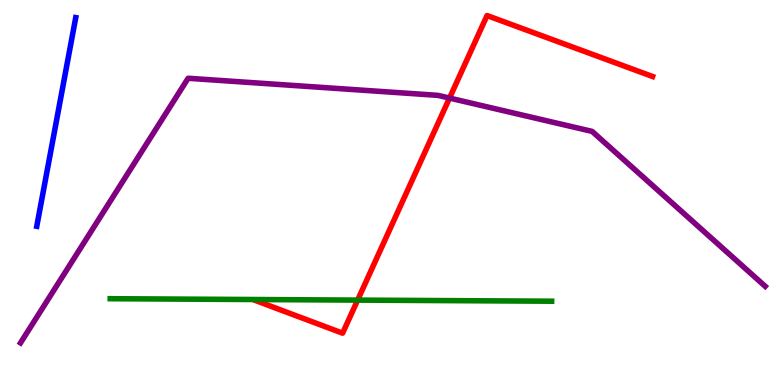[{'lines': ['blue', 'red'], 'intersections': []}, {'lines': ['green', 'red'], 'intersections': [{'x': 4.61, 'y': 2.21}]}, {'lines': ['purple', 'red'], 'intersections': [{'x': 5.8, 'y': 7.45}]}, {'lines': ['blue', 'green'], 'intersections': []}, {'lines': ['blue', 'purple'], 'intersections': []}, {'lines': ['green', 'purple'], 'intersections': []}]